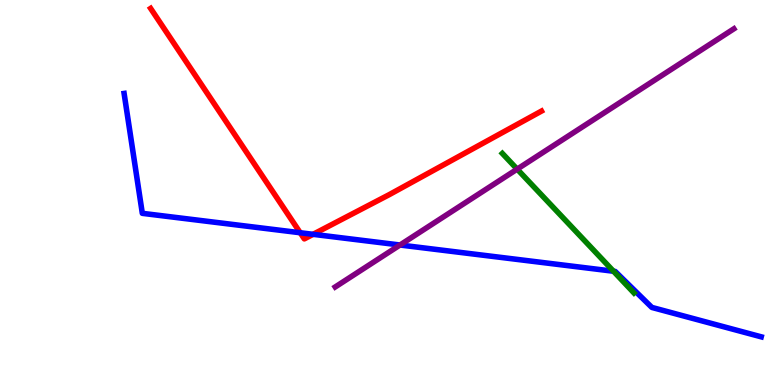[{'lines': ['blue', 'red'], 'intersections': [{'x': 3.87, 'y': 3.95}, {'x': 4.04, 'y': 3.91}]}, {'lines': ['green', 'red'], 'intersections': []}, {'lines': ['purple', 'red'], 'intersections': []}, {'lines': ['blue', 'green'], 'intersections': [{'x': 7.92, 'y': 2.95}]}, {'lines': ['blue', 'purple'], 'intersections': [{'x': 5.16, 'y': 3.64}]}, {'lines': ['green', 'purple'], 'intersections': [{'x': 6.67, 'y': 5.61}]}]